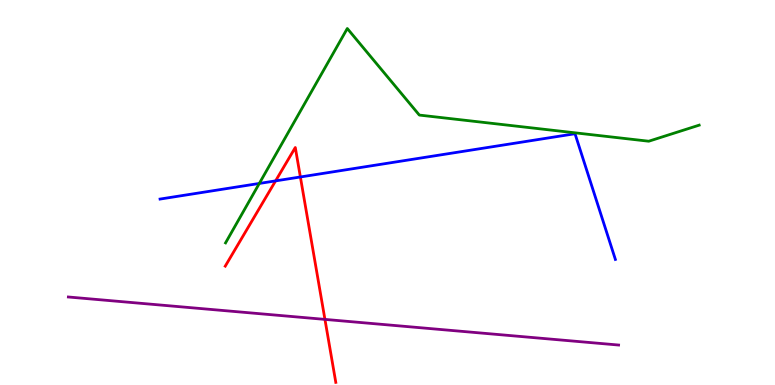[{'lines': ['blue', 'red'], 'intersections': [{'x': 3.56, 'y': 5.3}, {'x': 3.88, 'y': 5.4}]}, {'lines': ['green', 'red'], 'intersections': []}, {'lines': ['purple', 'red'], 'intersections': [{'x': 4.19, 'y': 1.7}]}, {'lines': ['blue', 'green'], 'intersections': [{'x': 3.35, 'y': 5.24}]}, {'lines': ['blue', 'purple'], 'intersections': []}, {'lines': ['green', 'purple'], 'intersections': []}]